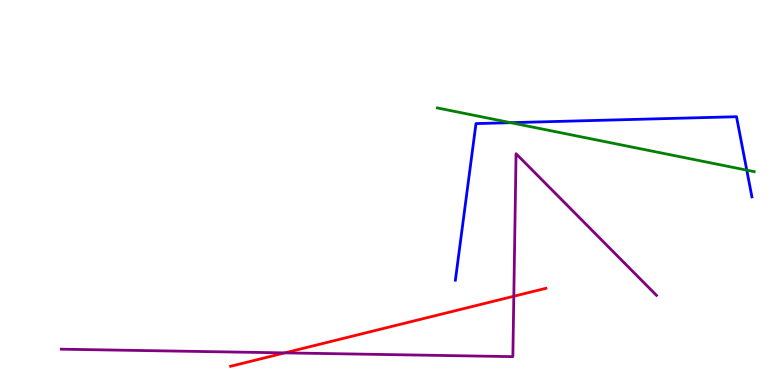[{'lines': ['blue', 'red'], 'intersections': []}, {'lines': ['green', 'red'], 'intersections': []}, {'lines': ['purple', 'red'], 'intersections': [{'x': 3.67, 'y': 0.834}, {'x': 6.63, 'y': 2.31}]}, {'lines': ['blue', 'green'], 'intersections': [{'x': 6.59, 'y': 6.81}, {'x': 9.64, 'y': 5.58}]}, {'lines': ['blue', 'purple'], 'intersections': []}, {'lines': ['green', 'purple'], 'intersections': []}]